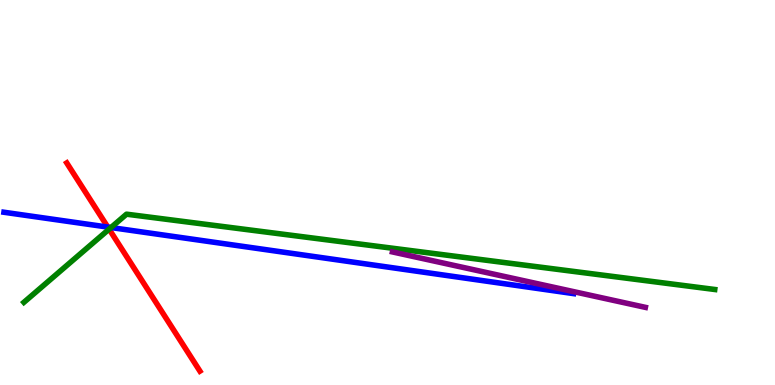[{'lines': ['blue', 'red'], 'intersections': [{'x': 1.39, 'y': 4.1}]}, {'lines': ['green', 'red'], 'intersections': [{'x': 1.41, 'y': 4.05}]}, {'lines': ['purple', 'red'], 'intersections': []}, {'lines': ['blue', 'green'], 'intersections': [{'x': 1.43, 'y': 4.09}]}, {'lines': ['blue', 'purple'], 'intersections': []}, {'lines': ['green', 'purple'], 'intersections': []}]